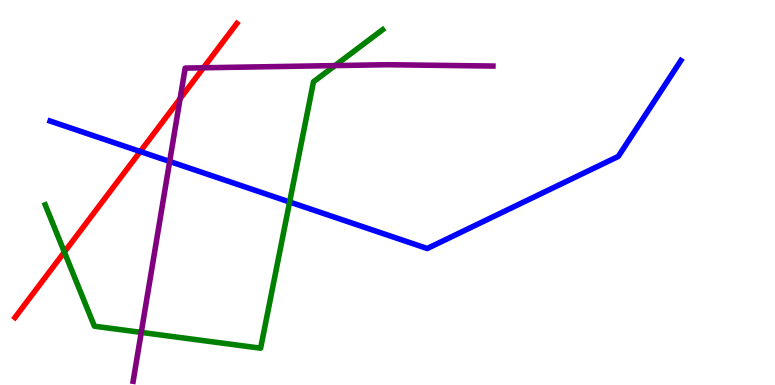[{'lines': ['blue', 'red'], 'intersections': [{'x': 1.81, 'y': 6.06}]}, {'lines': ['green', 'red'], 'intersections': [{'x': 0.831, 'y': 3.45}]}, {'lines': ['purple', 'red'], 'intersections': [{'x': 2.32, 'y': 7.44}, {'x': 2.63, 'y': 8.24}]}, {'lines': ['blue', 'green'], 'intersections': [{'x': 3.74, 'y': 4.75}]}, {'lines': ['blue', 'purple'], 'intersections': [{'x': 2.19, 'y': 5.81}]}, {'lines': ['green', 'purple'], 'intersections': [{'x': 1.82, 'y': 1.37}, {'x': 4.32, 'y': 8.3}]}]